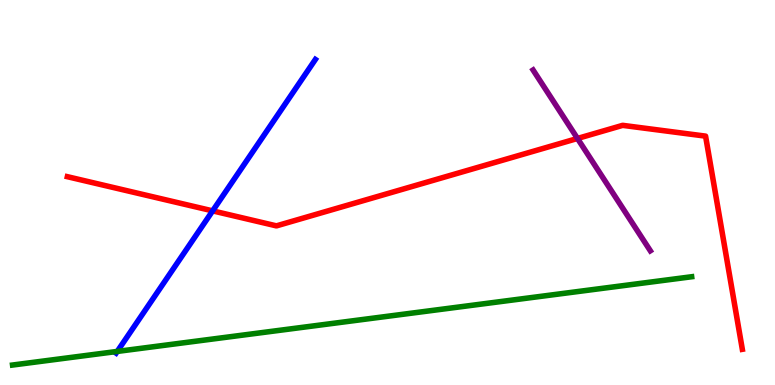[{'lines': ['blue', 'red'], 'intersections': [{'x': 2.74, 'y': 4.52}]}, {'lines': ['green', 'red'], 'intersections': []}, {'lines': ['purple', 'red'], 'intersections': [{'x': 7.45, 'y': 6.4}]}, {'lines': ['blue', 'green'], 'intersections': [{'x': 1.51, 'y': 0.872}]}, {'lines': ['blue', 'purple'], 'intersections': []}, {'lines': ['green', 'purple'], 'intersections': []}]